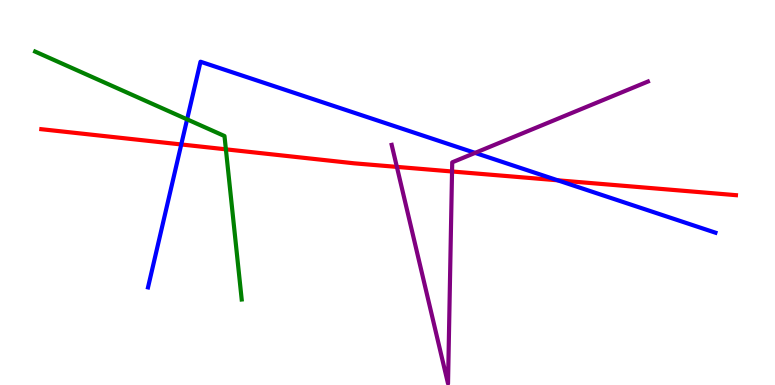[{'lines': ['blue', 'red'], 'intersections': [{'x': 2.34, 'y': 6.25}, {'x': 7.2, 'y': 5.32}]}, {'lines': ['green', 'red'], 'intersections': [{'x': 2.91, 'y': 6.12}]}, {'lines': ['purple', 'red'], 'intersections': [{'x': 5.12, 'y': 5.67}, {'x': 5.83, 'y': 5.55}]}, {'lines': ['blue', 'green'], 'intersections': [{'x': 2.41, 'y': 6.9}]}, {'lines': ['blue', 'purple'], 'intersections': [{'x': 6.13, 'y': 6.03}]}, {'lines': ['green', 'purple'], 'intersections': []}]